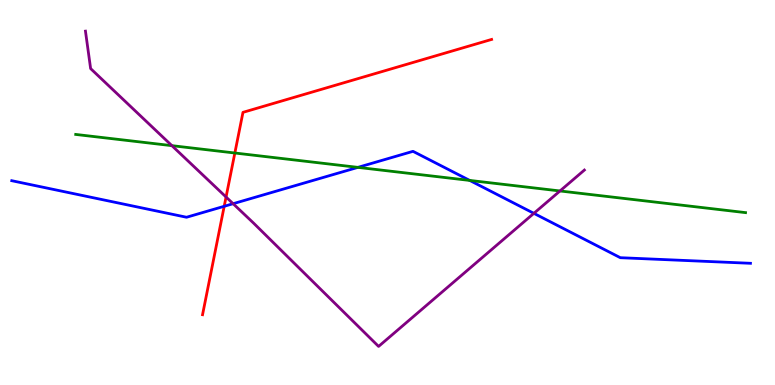[{'lines': ['blue', 'red'], 'intersections': [{'x': 2.89, 'y': 4.64}]}, {'lines': ['green', 'red'], 'intersections': [{'x': 3.03, 'y': 6.03}]}, {'lines': ['purple', 'red'], 'intersections': [{'x': 2.92, 'y': 4.88}]}, {'lines': ['blue', 'green'], 'intersections': [{'x': 4.62, 'y': 5.65}, {'x': 6.06, 'y': 5.31}]}, {'lines': ['blue', 'purple'], 'intersections': [{'x': 3.01, 'y': 4.71}, {'x': 6.89, 'y': 4.46}]}, {'lines': ['green', 'purple'], 'intersections': [{'x': 2.22, 'y': 6.22}, {'x': 7.23, 'y': 5.04}]}]